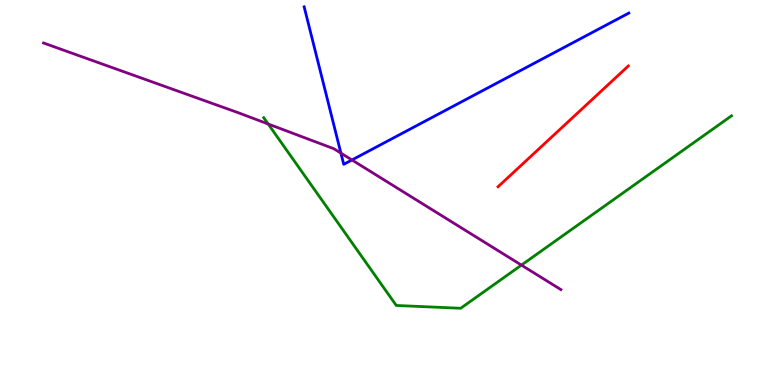[{'lines': ['blue', 'red'], 'intersections': []}, {'lines': ['green', 'red'], 'intersections': []}, {'lines': ['purple', 'red'], 'intersections': []}, {'lines': ['blue', 'green'], 'intersections': []}, {'lines': ['blue', 'purple'], 'intersections': [{'x': 4.4, 'y': 6.02}, {'x': 4.54, 'y': 5.85}]}, {'lines': ['green', 'purple'], 'intersections': [{'x': 3.46, 'y': 6.78}, {'x': 6.73, 'y': 3.11}]}]